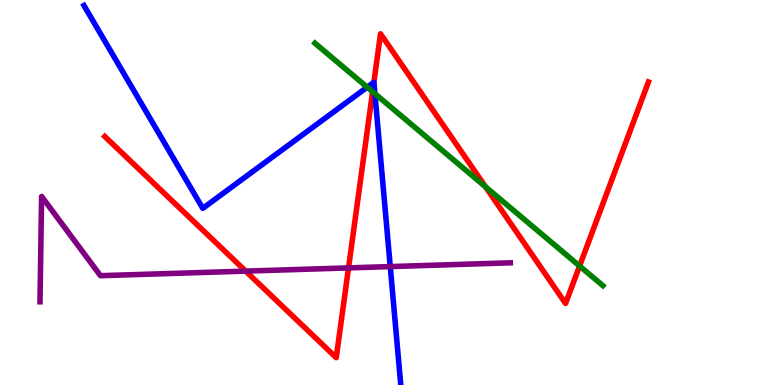[{'lines': ['blue', 'red'], 'intersections': [{'x': 4.82, 'y': 7.86}]}, {'lines': ['green', 'red'], 'intersections': [{'x': 4.81, 'y': 7.62}, {'x': 6.26, 'y': 5.15}, {'x': 7.48, 'y': 3.09}]}, {'lines': ['purple', 'red'], 'intersections': [{'x': 3.17, 'y': 2.96}, {'x': 4.5, 'y': 3.04}]}, {'lines': ['blue', 'green'], 'intersections': [{'x': 4.74, 'y': 7.74}, {'x': 4.84, 'y': 7.57}]}, {'lines': ['blue', 'purple'], 'intersections': [{'x': 5.04, 'y': 3.08}]}, {'lines': ['green', 'purple'], 'intersections': []}]